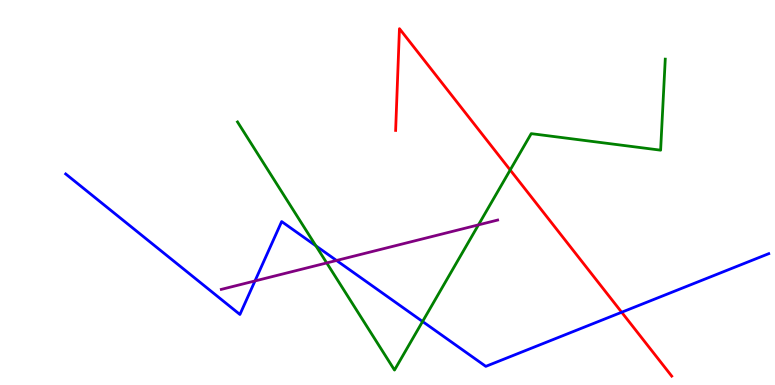[{'lines': ['blue', 'red'], 'intersections': [{'x': 8.02, 'y': 1.89}]}, {'lines': ['green', 'red'], 'intersections': [{'x': 6.58, 'y': 5.58}]}, {'lines': ['purple', 'red'], 'intersections': []}, {'lines': ['blue', 'green'], 'intersections': [{'x': 4.08, 'y': 3.61}, {'x': 5.45, 'y': 1.65}]}, {'lines': ['blue', 'purple'], 'intersections': [{'x': 3.29, 'y': 2.7}, {'x': 4.34, 'y': 3.23}]}, {'lines': ['green', 'purple'], 'intersections': [{'x': 4.22, 'y': 3.17}, {'x': 6.17, 'y': 4.16}]}]